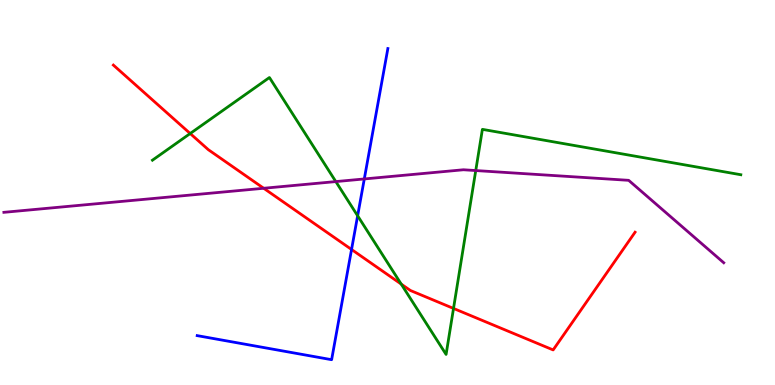[{'lines': ['blue', 'red'], 'intersections': [{'x': 4.54, 'y': 3.52}]}, {'lines': ['green', 'red'], 'intersections': [{'x': 2.45, 'y': 6.53}, {'x': 5.18, 'y': 2.62}, {'x': 5.85, 'y': 1.99}]}, {'lines': ['purple', 'red'], 'intersections': [{'x': 3.4, 'y': 5.11}]}, {'lines': ['blue', 'green'], 'intersections': [{'x': 4.61, 'y': 4.4}]}, {'lines': ['blue', 'purple'], 'intersections': [{'x': 4.7, 'y': 5.35}]}, {'lines': ['green', 'purple'], 'intersections': [{'x': 4.33, 'y': 5.28}, {'x': 6.14, 'y': 5.57}]}]